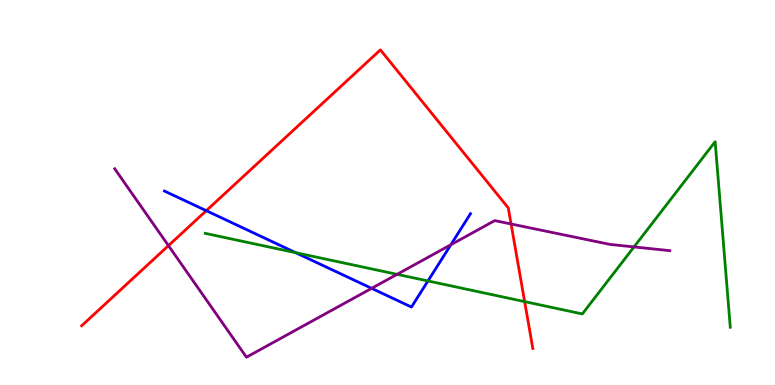[{'lines': ['blue', 'red'], 'intersections': [{'x': 2.66, 'y': 4.53}]}, {'lines': ['green', 'red'], 'intersections': [{'x': 6.77, 'y': 2.17}]}, {'lines': ['purple', 'red'], 'intersections': [{'x': 2.17, 'y': 3.62}, {'x': 6.59, 'y': 4.18}]}, {'lines': ['blue', 'green'], 'intersections': [{'x': 3.82, 'y': 3.44}, {'x': 5.52, 'y': 2.7}]}, {'lines': ['blue', 'purple'], 'intersections': [{'x': 4.8, 'y': 2.51}, {'x': 5.82, 'y': 3.64}]}, {'lines': ['green', 'purple'], 'intersections': [{'x': 5.12, 'y': 2.87}, {'x': 8.18, 'y': 3.59}]}]